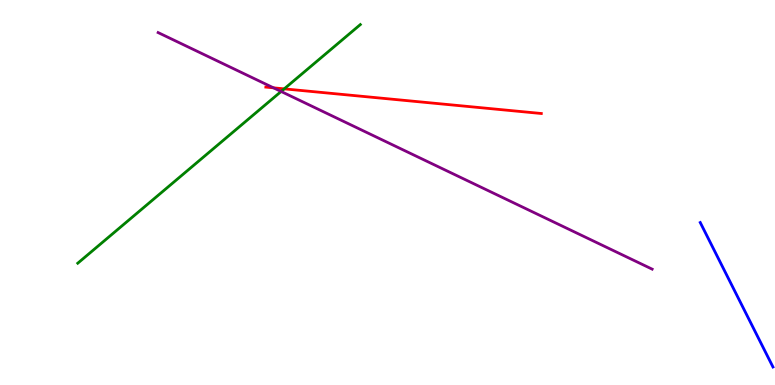[{'lines': ['blue', 'red'], 'intersections': []}, {'lines': ['green', 'red'], 'intersections': [{'x': 3.67, 'y': 7.69}]}, {'lines': ['purple', 'red'], 'intersections': [{'x': 3.53, 'y': 7.72}]}, {'lines': ['blue', 'green'], 'intersections': []}, {'lines': ['blue', 'purple'], 'intersections': []}, {'lines': ['green', 'purple'], 'intersections': [{'x': 3.63, 'y': 7.62}]}]